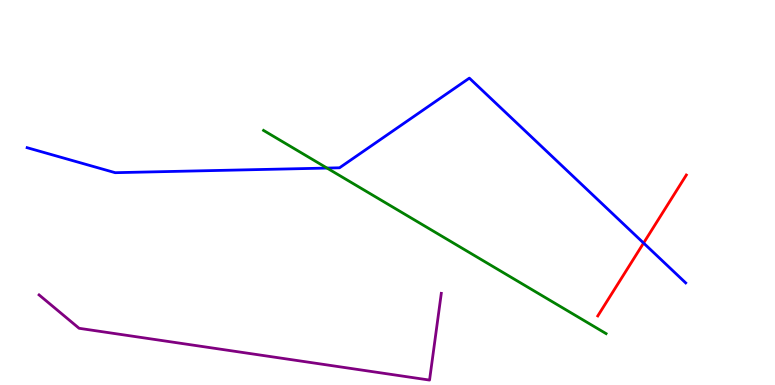[{'lines': ['blue', 'red'], 'intersections': [{'x': 8.3, 'y': 3.69}]}, {'lines': ['green', 'red'], 'intersections': []}, {'lines': ['purple', 'red'], 'intersections': []}, {'lines': ['blue', 'green'], 'intersections': [{'x': 4.22, 'y': 5.63}]}, {'lines': ['blue', 'purple'], 'intersections': []}, {'lines': ['green', 'purple'], 'intersections': []}]